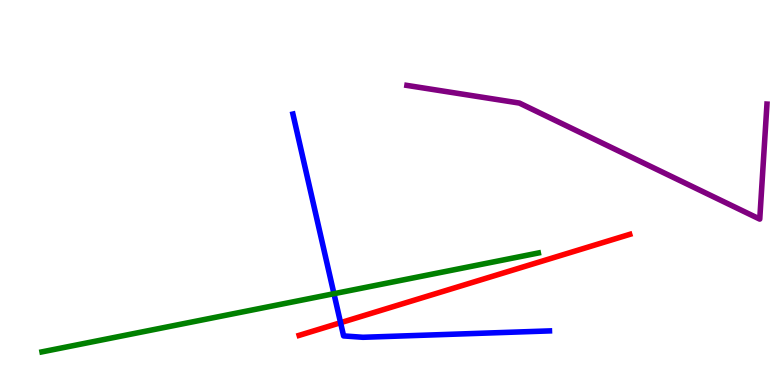[{'lines': ['blue', 'red'], 'intersections': [{'x': 4.39, 'y': 1.62}]}, {'lines': ['green', 'red'], 'intersections': []}, {'lines': ['purple', 'red'], 'intersections': []}, {'lines': ['blue', 'green'], 'intersections': [{'x': 4.31, 'y': 2.37}]}, {'lines': ['blue', 'purple'], 'intersections': []}, {'lines': ['green', 'purple'], 'intersections': []}]